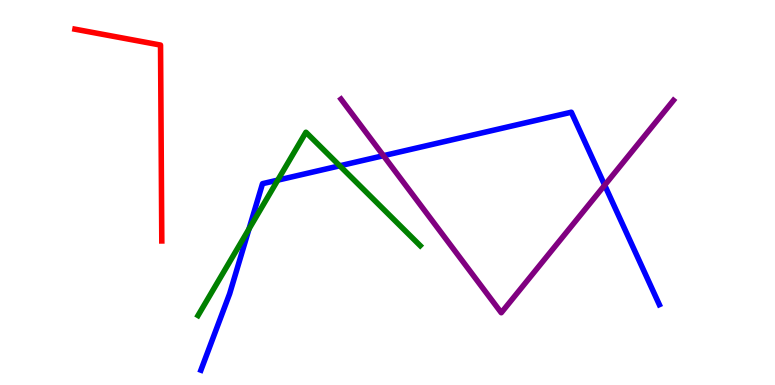[{'lines': ['blue', 'red'], 'intersections': []}, {'lines': ['green', 'red'], 'intersections': []}, {'lines': ['purple', 'red'], 'intersections': []}, {'lines': ['blue', 'green'], 'intersections': [{'x': 3.21, 'y': 4.05}, {'x': 3.58, 'y': 5.32}, {'x': 4.38, 'y': 5.69}]}, {'lines': ['blue', 'purple'], 'intersections': [{'x': 4.95, 'y': 5.96}, {'x': 7.8, 'y': 5.19}]}, {'lines': ['green', 'purple'], 'intersections': []}]